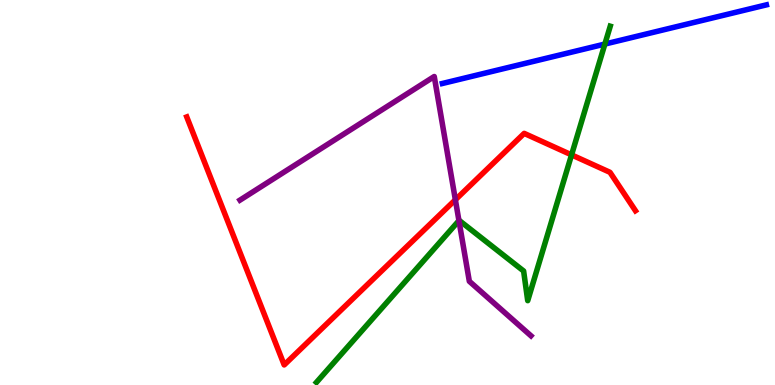[{'lines': ['blue', 'red'], 'intersections': []}, {'lines': ['green', 'red'], 'intersections': [{'x': 7.37, 'y': 5.98}]}, {'lines': ['purple', 'red'], 'intersections': [{'x': 5.88, 'y': 4.81}]}, {'lines': ['blue', 'green'], 'intersections': [{'x': 7.81, 'y': 8.86}]}, {'lines': ['blue', 'purple'], 'intersections': []}, {'lines': ['green', 'purple'], 'intersections': [{'x': 5.92, 'y': 4.27}]}]